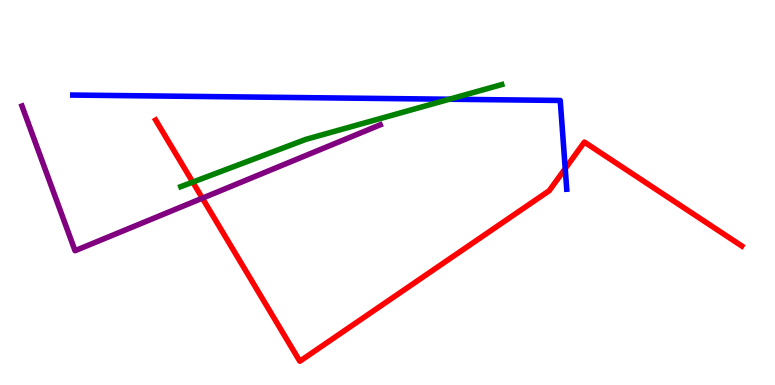[{'lines': ['blue', 'red'], 'intersections': [{'x': 7.29, 'y': 5.62}]}, {'lines': ['green', 'red'], 'intersections': [{'x': 2.49, 'y': 5.27}]}, {'lines': ['purple', 'red'], 'intersections': [{'x': 2.61, 'y': 4.85}]}, {'lines': ['blue', 'green'], 'intersections': [{'x': 5.8, 'y': 7.42}]}, {'lines': ['blue', 'purple'], 'intersections': []}, {'lines': ['green', 'purple'], 'intersections': []}]